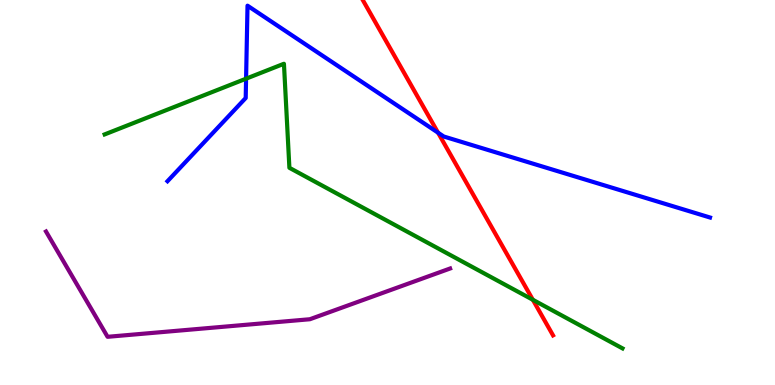[{'lines': ['blue', 'red'], 'intersections': [{'x': 5.65, 'y': 6.55}]}, {'lines': ['green', 'red'], 'intersections': [{'x': 6.88, 'y': 2.21}]}, {'lines': ['purple', 'red'], 'intersections': []}, {'lines': ['blue', 'green'], 'intersections': [{'x': 3.18, 'y': 7.96}]}, {'lines': ['blue', 'purple'], 'intersections': []}, {'lines': ['green', 'purple'], 'intersections': []}]